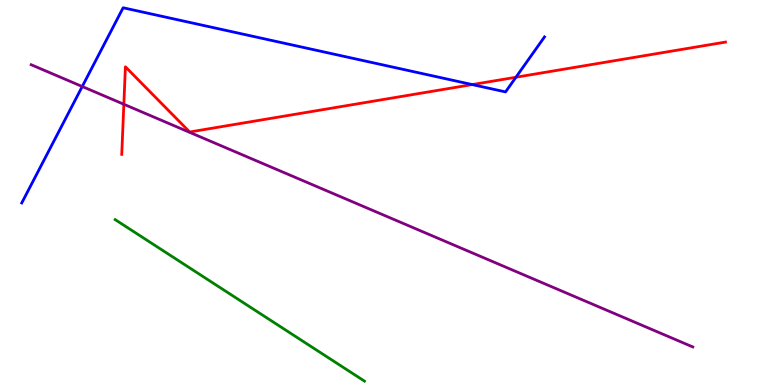[{'lines': ['blue', 'red'], 'intersections': [{'x': 6.09, 'y': 7.8}, {'x': 6.66, 'y': 7.99}]}, {'lines': ['green', 'red'], 'intersections': []}, {'lines': ['purple', 'red'], 'intersections': [{'x': 1.6, 'y': 7.29}]}, {'lines': ['blue', 'green'], 'intersections': []}, {'lines': ['blue', 'purple'], 'intersections': [{'x': 1.06, 'y': 7.75}]}, {'lines': ['green', 'purple'], 'intersections': []}]